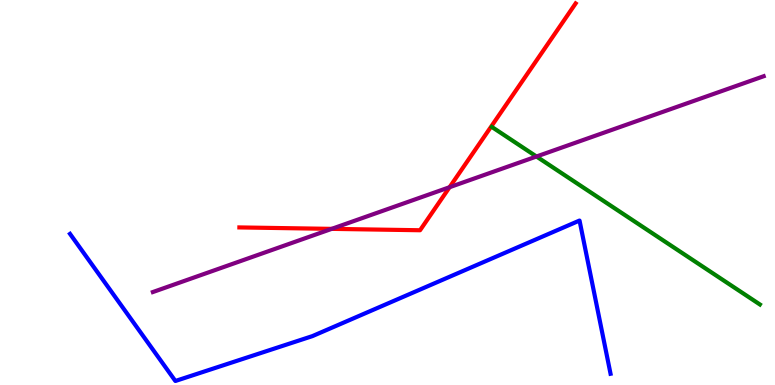[{'lines': ['blue', 'red'], 'intersections': []}, {'lines': ['green', 'red'], 'intersections': []}, {'lines': ['purple', 'red'], 'intersections': [{'x': 4.28, 'y': 4.06}, {'x': 5.8, 'y': 5.14}]}, {'lines': ['blue', 'green'], 'intersections': []}, {'lines': ['blue', 'purple'], 'intersections': []}, {'lines': ['green', 'purple'], 'intersections': [{'x': 6.92, 'y': 5.93}]}]